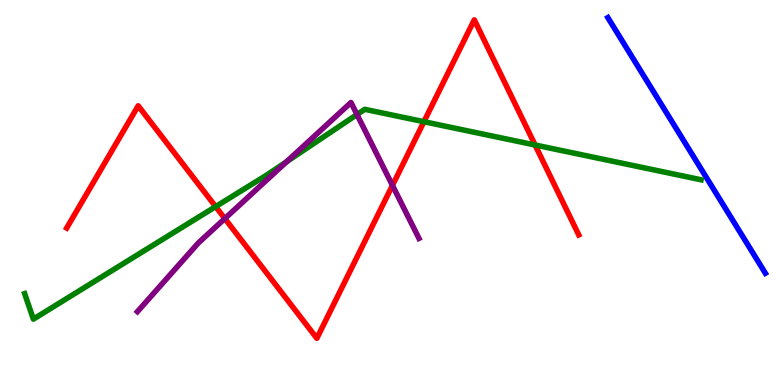[{'lines': ['blue', 'red'], 'intersections': []}, {'lines': ['green', 'red'], 'intersections': [{'x': 2.78, 'y': 4.63}, {'x': 5.47, 'y': 6.84}, {'x': 6.9, 'y': 6.23}]}, {'lines': ['purple', 'red'], 'intersections': [{'x': 2.9, 'y': 4.32}, {'x': 5.06, 'y': 5.18}]}, {'lines': ['blue', 'green'], 'intersections': []}, {'lines': ['blue', 'purple'], 'intersections': []}, {'lines': ['green', 'purple'], 'intersections': [{'x': 3.7, 'y': 5.8}, {'x': 4.61, 'y': 7.03}]}]